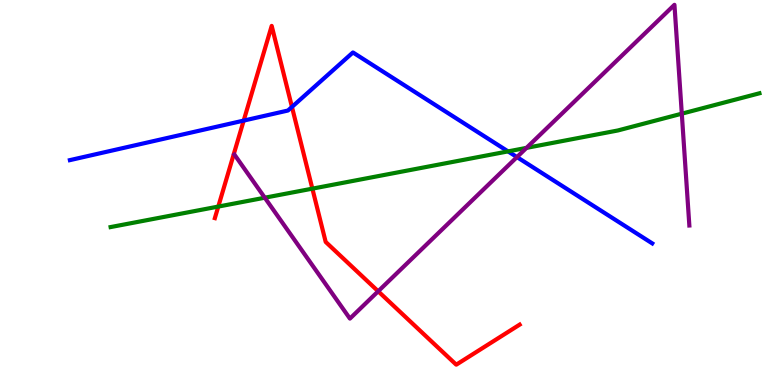[{'lines': ['blue', 'red'], 'intersections': [{'x': 3.14, 'y': 6.87}, {'x': 3.77, 'y': 7.22}]}, {'lines': ['green', 'red'], 'intersections': [{'x': 2.82, 'y': 4.63}, {'x': 4.03, 'y': 5.1}]}, {'lines': ['purple', 'red'], 'intersections': [{'x': 4.88, 'y': 2.43}]}, {'lines': ['blue', 'green'], 'intersections': [{'x': 6.56, 'y': 6.07}]}, {'lines': ['blue', 'purple'], 'intersections': [{'x': 6.67, 'y': 5.92}]}, {'lines': ['green', 'purple'], 'intersections': [{'x': 3.42, 'y': 4.86}, {'x': 6.79, 'y': 6.16}, {'x': 8.8, 'y': 7.05}]}]